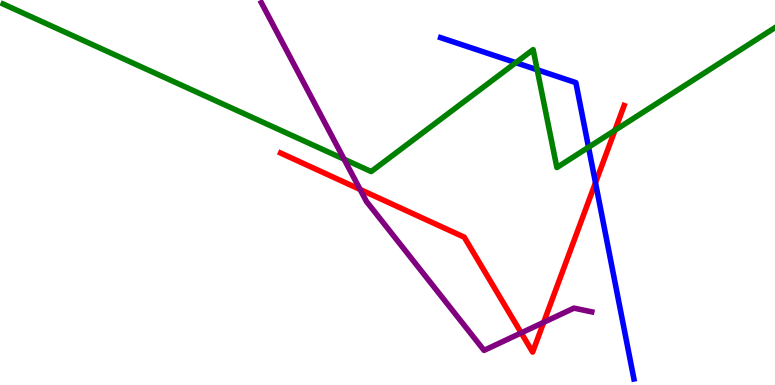[{'lines': ['blue', 'red'], 'intersections': [{'x': 7.68, 'y': 5.25}]}, {'lines': ['green', 'red'], 'intersections': [{'x': 7.93, 'y': 6.62}]}, {'lines': ['purple', 'red'], 'intersections': [{'x': 4.65, 'y': 5.08}, {'x': 6.73, 'y': 1.35}, {'x': 7.02, 'y': 1.63}]}, {'lines': ['blue', 'green'], 'intersections': [{'x': 6.66, 'y': 8.37}, {'x': 6.93, 'y': 8.19}, {'x': 7.59, 'y': 6.18}]}, {'lines': ['blue', 'purple'], 'intersections': []}, {'lines': ['green', 'purple'], 'intersections': [{'x': 4.44, 'y': 5.86}]}]